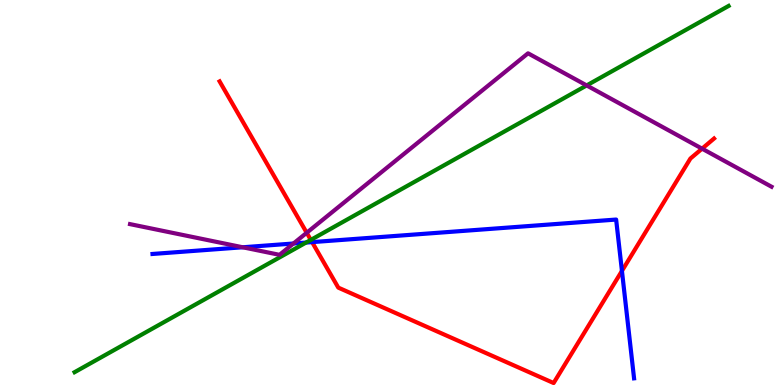[{'lines': ['blue', 'red'], 'intersections': [{'x': 4.03, 'y': 3.71}, {'x': 8.02, 'y': 2.96}]}, {'lines': ['green', 'red'], 'intersections': [{'x': 4.01, 'y': 3.77}]}, {'lines': ['purple', 'red'], 'intersections': [{'x': 3.96, 'y': 3.95}, {'x': 9.06, 'y': 6.14}]}, {'lines': ['blue', 'green'], 'intersections': [{'x': 3.95, 'y': 3.7}]}, {'lines': ['blue', 'purple'], 'intersections': [{'x': 3.13, 'y': 3.58}, {'x': 3.79, 'y': 3.68}]}, {'lines': ['green', 'purple'], 'intersections': [{'x': 7.57, 'y': 7.78}]}]